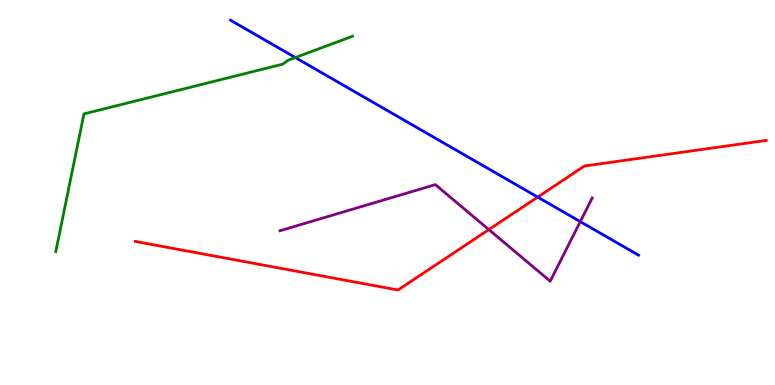[{'lines': ['blue', 'red'], 'intersections': [{'x': 6.94, 'y': 4.88}]}, {'lines': ['green', 'red'], 'intersections': []}, {'lines': ['purple', 'red'], 'intersections': [{'x': 6.31, 'y': 4.04}]}, {'lines': ['blue', 'green'], 'intersections': [{'x': 3.81, 'y': 8.51}]}, {'lines': ['blue', 'purple'], 'intersections': [{'x': 7.49, 'y': 4.24}]}, {'lines': ['green', 'purple'], 'intersections': []}]